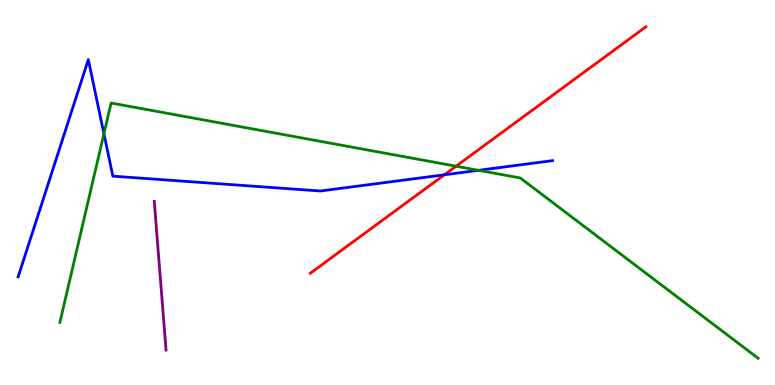[{'lines': ['blue', 'red'], 'intersections': [{'x': 5.73, 'y': 5.46}]}, {'lines': ['green', 'red'], 'intersections': [{'x': 5.88, 'y': 5.68}]}, {'lines': ['purple', 'red'], 'intersections': []}, {'lines': ['blue', 'green'], 'intersections': [{'x': 1.34, 'y': 6.53}, {'x': 6.17, 'y': 5.58}]}, {'lines': ['blue', 'purple'], 'intersections': []}, {'lines': ['green', 'purple'], 'intersections': []}]